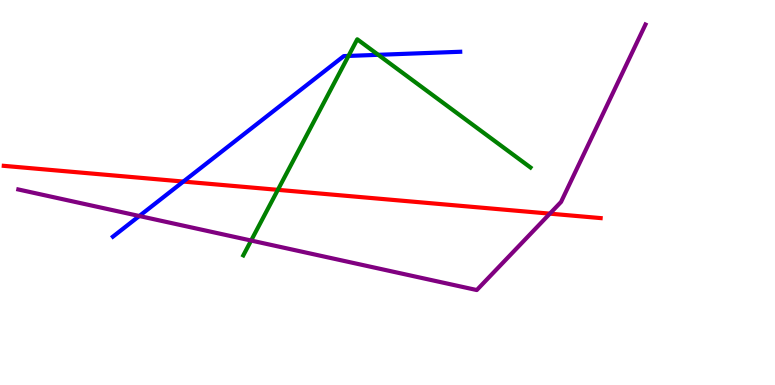[{'lines': ['blue', 'red'], 'intersections': [{'x': 2.37, 'y': 5.28}]}, {'lines': ['green', 'red'], 'intersections': [{'x': 3.59, 'y': 5.07}]}, {'lines': ['purple', 'red'], 'intersections': [{'x': 7.09, 'y': 4.45}]}, {'lines': ['blue', 'green'], 'intersections': [{'x': 4.5, 'y': 8.55}, {'x': 4.88, 'y': 8.58}]}, {'lines': ['blue', 'purple'], 'intersections': [{'x': 1.8, 'y': 4.39}]}, {'lines': ['green', 'purple'], 'intersections': [{'x': 3.24, 'y': 3.75}]}]